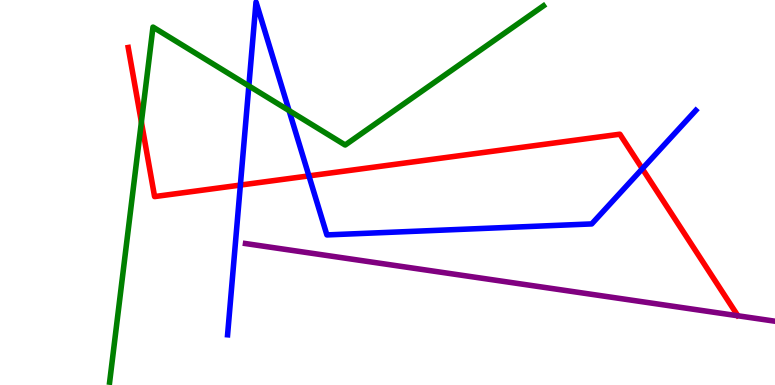[{'lines': ['blue', 'red'], 'intersections': [{'x': 3.1, 'y': 5.19}, {'x': 3.99, 'y': 5.43}, {'x': 8.29, 'y': 5.62}]}, {'lines': ['green', 'red'], 'intersections': [{'x': 1.82, 'y': 6.83}]}, {'lines': ['purple', 'red'], 'intersections': []}, {'lines': ['blue', 'green'], 'intersections': [{'x': 3.21, 'y': 7.77}, {'x': 3.73, 'y': 7.13}]}, {'lines': ['blue', 'purple'], 'intersections': []}, {'lines': ['green', 'purple'], 'intersections': []}]